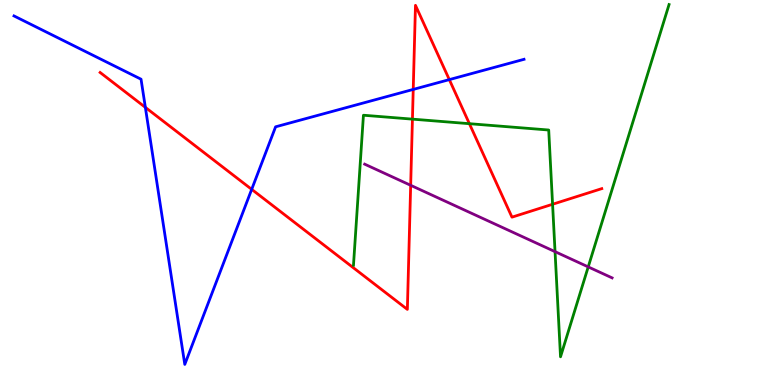[{'lines': ['blue', 'red'], 'intersections': [{'x': 1.88, 'y': 7.21}, {'x': 3.25, 'y': 5.08}, {'x': 5.33, 'y': 7.68}, {'x': 5.8, 'y': 7.93}]}, {'lines': ['green', 'red'], 'intersections': [{'x': 5.32, 'y': 6.91}, {'x': 6.06, 'y': 6.79}, {'x': 7.13, 'y': 4.69}]}, {'lines': ['purple', 'red'], 'intersections': [{'x': 5.3, 'y': 5.19}]}, {'lines': ['blue', 'green'], 'intersections': []}, {'lines': ['blue', 'purple'], 'intersections': []}, {'lines': ['green', 'purple'], 'intersections': [{'x': 7.16, 'y': 3.46}, {'x': 7.59, 'y': 3.07}]}]